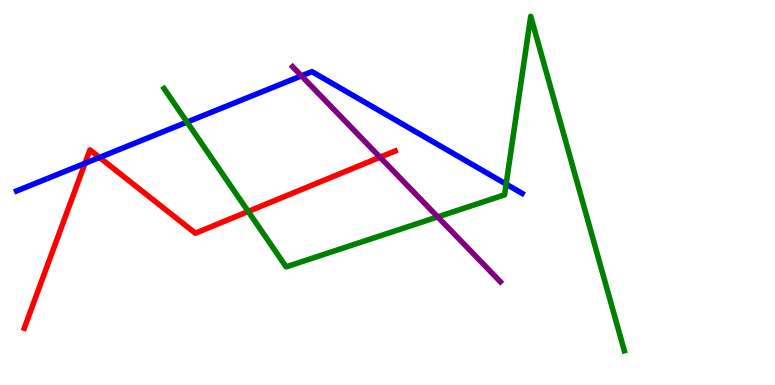[{'lines': ['blue', 'red'], 'intersections': [{'x': 1.1, 'y': 5.76}, {'x': 1.28, 'y': 5.91}]}, {'lines': ['green', 'red'], 'intersections': [{'x': 3.2, 'y': 4.51}]}, {'lines': ['purple', 'red'], 'intersections': [{'x': 4.9, 'y': 5.92}]}, {'lines': ['blue', 'green'], 'intersections': [{'x': 2.41, 'y': 6.83}, {'x': 6.53, 'y': 5.22}]}, {'lines': ['blue', 'purple'], 'intersections': [{'x': 3.89, 'y': 8.03}]}, {'lines': ['green', 'purple'], 'intersections': [{'x': 5.65, 'y': 4.37}]}]